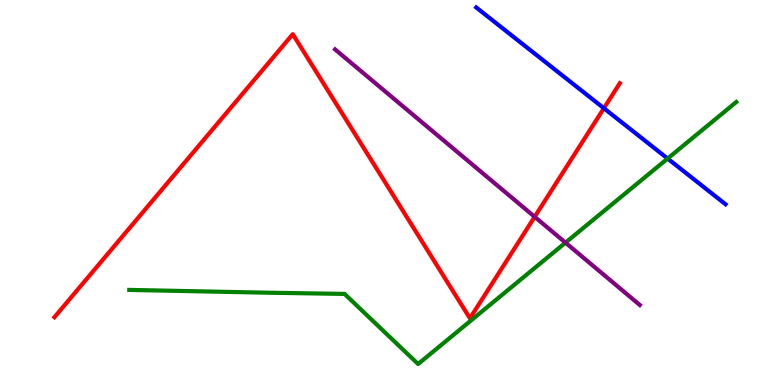[{'lines': ['blue', 'red'], 'intersections': [{'x': 7.79, 'y': 7.19}]}, {'lines': ['green', 'red'], 'intersections': []}, {'lines': ['purple', 'red'], 'intersections': [{'x': 6.9, 'y': 4.37}]}, {'lines': ['blue', 'green'], 'intersections': [{'x': 8.61, 'y': 5.88}]}, {'lines': ['blue', 'purple'], 'intersections': []}, {'lines': ['green', 'purple'], 'intersections': [{'x': 7.3, 'y': 3.7}]}]